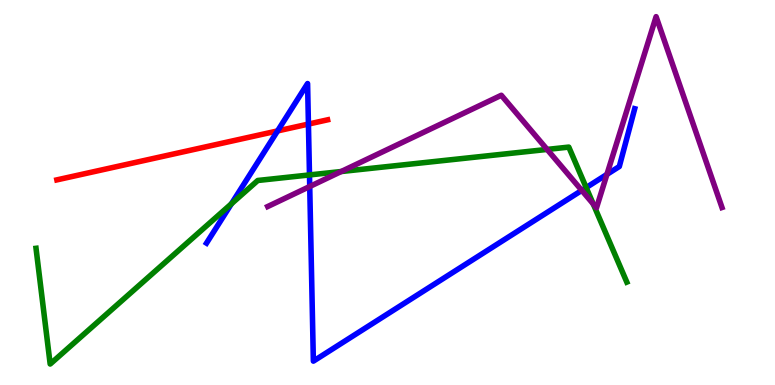[{'lines': ['blue', 'red'], 'intersections': [{'x': 3.58, 'y': 6.6}, {'x': 3.98, 'y': 6.78}]}, {'lines': ['green', 'red'], 'intersections': []}, {'lines': ['purple', 'red'], 'intersections': []}, {'lines': ['blue', 'green'], 'intersections': [{'x': 2.99, 'y': 4.71}, {'x': 3.99, 'y': 5.46}, {'x': 7.56, 'y': 5.13}]}, {'lines': ['blue', 'purple'], 'intersections': [{'x': 4.0, 'y': 5.16}, {'x': 7.51, 'y': 5.05}, {'x': 7.83, 'y': 5.47}]}, {'lines': ['green', 'purple'], 'intersections': [{'x': 4.4, 'y': 5.54}, {'x': 7.06, 'y': 6.12}, {'x': 7.65, 'y': 4.7}]}]